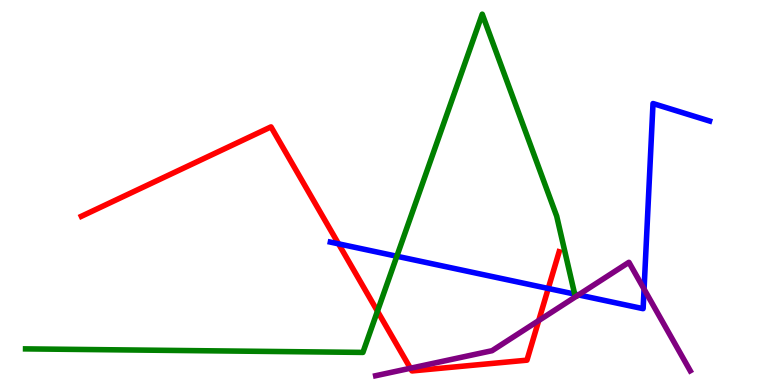[{'lines': ['blue', 'red'], 'intersections': [{'x': 4.37, 'y': 3.67}, {'x': 7.07, 'y': 2.51}]}, {'lines': ['green', 'red'], 'intersections': [{'x': 4.87, 'y': 1.92}]}, {'lines': ['purple', 'red'], 'intersections': [{'x': 5.3, 'y': 0.435}, {'x': 6.95, 'y': 1.67}]}, {'lines': ['blue', 'green'], 'intersections': [{'x': 5.12, 'y': 3.34}, {'x': 7.42, 'y': 2.36}]}, {'lines': ['blue', 'purple'], 'intersections': [{'x': 7.46, 'y': 2.34}, {'x': 8.31, 'y': 2.49}]}, {'lines': ['green', 'purple'], 'intersections': []}]